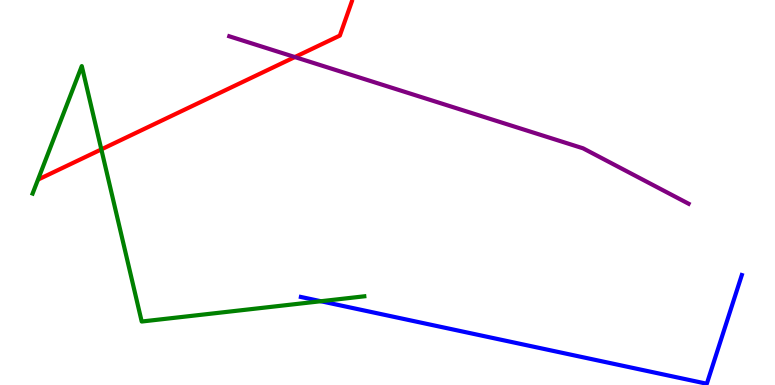[{'lines': ['blue', 'red'], 'intersections': []}, {'lines': ['green', 'red'], 'intersections': [{'x': 1.31, 'y': 6.12}]}, {'lines': ['purple', 'red'], 'intersections': [{'x': 3.8, 'y': 8.52}]}, {'lines': ['blue', 'green'], 'intersections': [{'x': 4.14, 'y': 2.18}]}, {'lines': ['blue', 'purple'], 'intersections': []}, {'lines': ['green', 'purple'], 'intersections': []}]